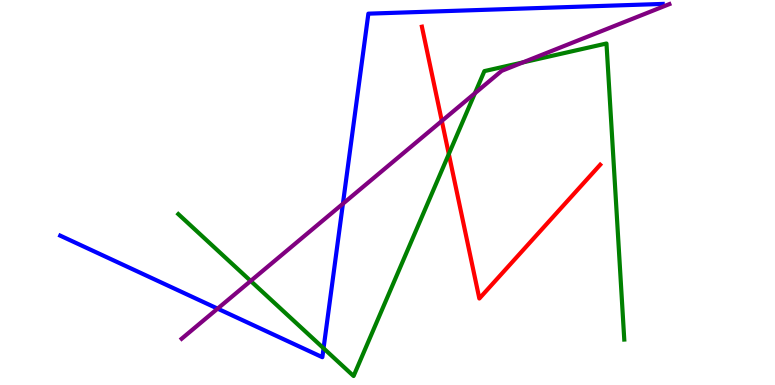[{'lines': ['blue', 'red'], 'intersections': []}, {'lines': ['green', 'red'], 'intersections': [{'x': 5.79, 'y': 6.0}]}, {'lines': ['purple', 'red'], 'intersections': [{'x': 5.7, 'y': 6.86}]}, {'lines': ['blue', 'green'], 'intersections': [{'x': 4.17, 'y': 0.954}]}, {'lines': ['blue', 'purple'], 'intersections': [{'x': 2.81, 'y': 1.98}, {'x': 4.42, 'y': 4.71}]}, {'lines': ['green', 'purple'], 'intersections': [{'x': 3.23, 'y': 2.7}, {'x': 6.13, 'y': 7.58}, {'x': 6.75, 'y': 8.38}]}]